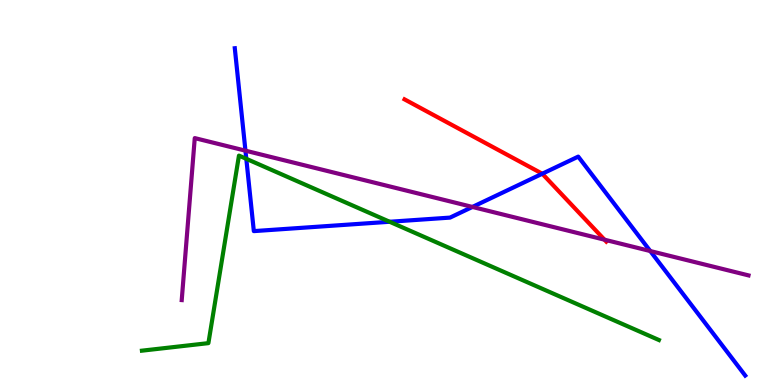[{'lines': ['blue', 'red'], 'intersections': [{'x': 7.0, 'y': 5.49}]}, {'lines': ['green', 'red'], 'intersections': []}, {'lines': ['purple', 'red'], 'intersections': [{'x': 7.8, 'y': 3.77}]}, {'lines': ['blue', 'green'], 'intersections': [{'x': 3.18, 'y': 5.87}, {'x': 5.03, 'y': 4.24}]}, {'lines': ['blue', 'purple'], 'intersections': [{'x': 3.17, 'y': 6.09}, {'x': 6.1, 'y': 4.62}, {'x': 8.39, 'y': 3.48}]}, {'lines': ['green', 'purple'], 'intersections': []}]